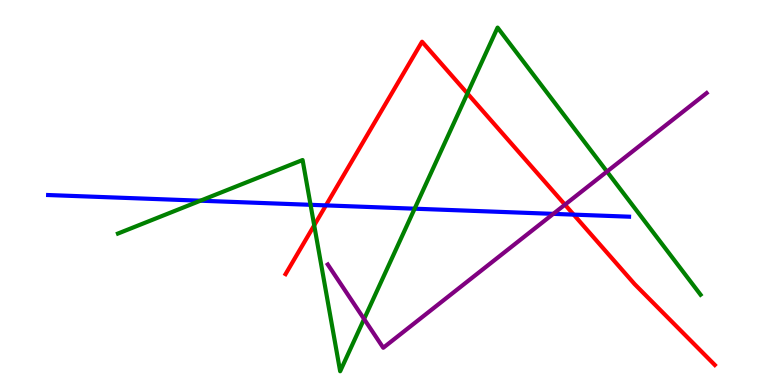[{'lines': ['blue', 'red'], 'intersections': [{'x': 4.21, 'y': 4.67}, {'x': 7.4, 'y': 4.43}]}, {'lines': ['green', 'red'], 'intersections': [{'x': 4.05, 'y': 4.15}, {'x': 6.03, 'y': 7.57}]}, {'lines': ['purple', 'red'], 'intersections': [{'x': 7.29, 'y': 4.68}]}, {'lines': ['blue', 'green'], 'intersections': [{'x': 2.59, 'y': 4.79}, {'x': 4.01, 'y': 4.68}, {'x': 5.35, 'y': 4.58}]}, {'lines': ['blue', 'purple'], 'intersections': [{'x': 7.14, 'y': 4.45}]}, {'lines': ['green', 'purple'], 'intersections': [{'x': 4.7, 'y': 1.71}, {'x': 7.83, 'y': 5.54}]}]